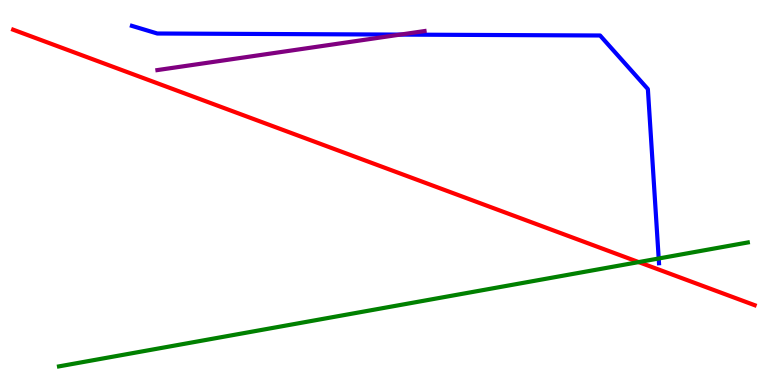[{'lines': ['blue', 'red'], 'intersections': []}, {'lines': ['green', 'red'], 'intersections': [{'x': 8.24, 'y': 3.19}]}, {'lines': ['purple', 'red'], 'intersections': []}, {'lines': ['blue', 'green'], 'intersections': [{'x': 8.5, 'y': 3.29}]}, {'lines': ['blue', 'purple'], 'intersections': [{'x': 5.16, 'y': 9.1}]}, {'lines': ['green', 'purple'], 'intersections': []}]